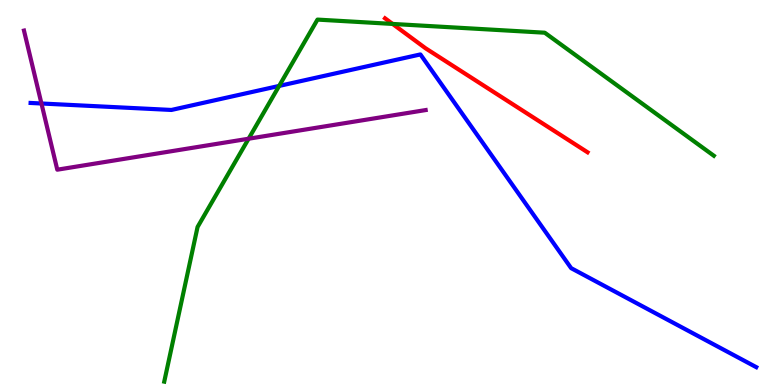[{'lines': ['blue', 'red'], 'intersections': []}, {'lines': ['green', 'red'], 'intersections': [{'x': 5.07, 'y': 9.38}]}, {'lines': ['purple', 'red'], 'intersections': []}, {'lines': ['blue', 'green'], 'intersections': [{'x': 3.6, 'y': 7.77}]}, {'lines': ['blue', 'purple'], 'intersections': [{'x': 0.535, 'y': 7.31}]}, {'lines': ['green', 'purple'], 'intersections': [{'x': 3.21, 'y': 6.4}]}]